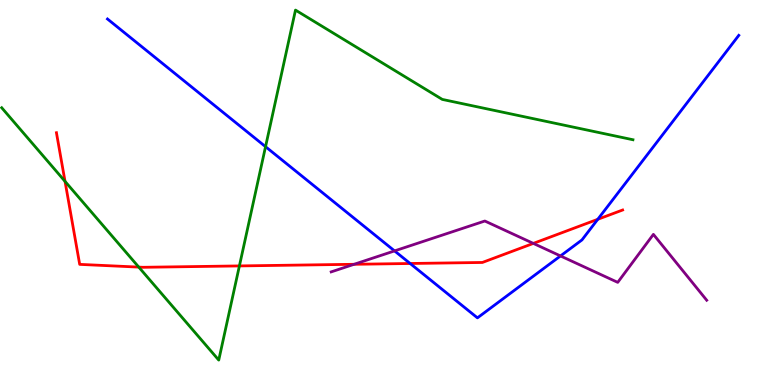[{'lines': ['blue', 'red'], 'intersections': [{'x': 5.29, 'y': 3.16}, {'x': 7.71, 'y': 4.3}]}, {'lines': ['green', 'red'], 'intersections': [{'x': 0.839, 'y': 5.29}, {'x': 1.79, 'y': 3.06}, {'x': 3.09, 'y': 3.09}]}, {'lines': ['purple', 'red'], 'intersections': [{'x': 4.57, 'y': 3.14}, {'x': 6.88, 'y': 3.68}]}, {'lines': ['blue', 'green'], 'intersections': [{'x': 3.43, 'y': 6.19}]}, {'lines': ['blue', 'purple'], 'intersections': [{'x': 5.09, 'y': 3.48}, {'x': 7.23, 'y': 3.35}]}, {'lines': ['green', 'purple'], 'intersections': []}]